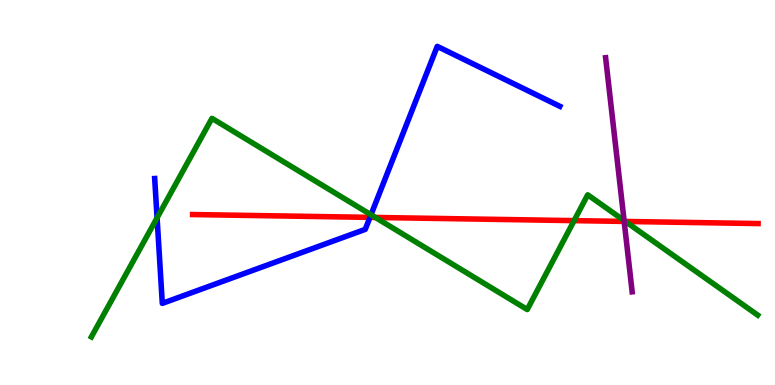[{'lines': ['blue', 'red'], 'intersections': [{'x': 4.77, 'y': 4.35}]}, {'lines': ['green', 'red'], 'intersections': [{'x': 4.84, 'y': 4.35}, {'x': 7.41, 'y': 4.27}, {'x': 8.07, 'y': 4.25}]}, {'lines': ['purple', 'red'], 'intersections': [{'x': 8.05, 'y': 4.25}]}, {'lines': ['blue', 'green'], 'intersections': [{'x': 2.03, 'y': 4.34}, {'x': 4.79, 'y': 4.42}]}, {'lines': ['blue', 'purple'], 'intersections': []}, {'lines': ['green', 'purple'], 'intersections': [{'x': 8.05, 'y': 4.27}]}]